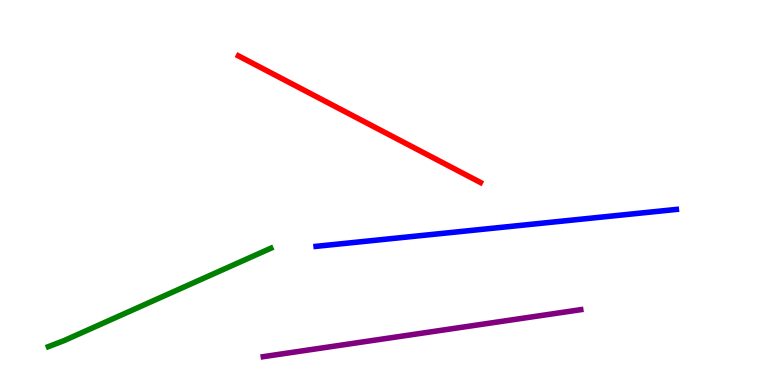[{'lines': ['blue', 'red'], 'intersections': []}, {'lines': ['green', 'red'], 'intersections': []}, {'lines': ['purple', 'red'], 'intersections': []}, {'lines': ['blue', 'green'], 'intersections': []}, {'lines': ['blue', 'purple'], 'intersections': []}, {'lines': ['green', 'purple'], 'intersections': []}]